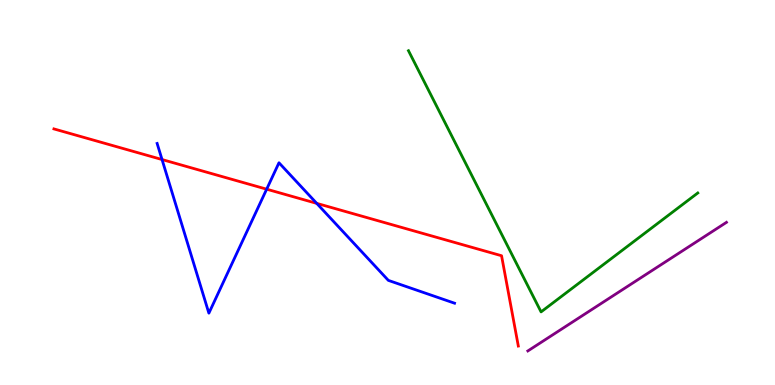[{'lines': ['blue', 'red'], 'intersections': [{'x': 2.09, 'y': 5.86}, {'x': 3.44, 'y': 5.09}, {'x': 4.09, 'y': 4.72}]}, {'lines': ['green', 'red'], 'intersections': []}, {'lines': ['purple', 'red'], 'intersections': []}, {'lines': ['blue', 'green'], 'intersections': []}, {'lines': ['blue', 'purple'], 'intersections': []}, {'lines': ['green', 'purple'], 'intersections': []}]